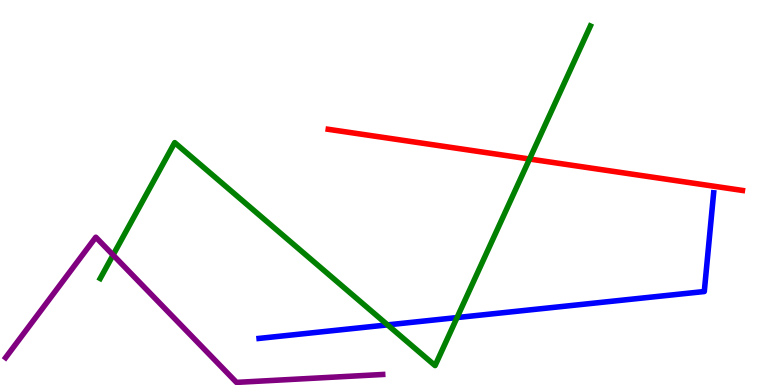[{'lines': ['blue', 'red'], 'intersections': []}, {'lines': ['green', 'red'], 'intersections': [{'x': 6.83, 'y': 5.87}]}, {'lines': ['purple', 'red'], 'intersections': []}, {'lines': ['blue', 'green'], 'intersections': [{'x': 5.0, 'y': 1.56}, {'x': 5.9, 'y': 1.75}]}, {'lines': ['blue', 'purple'], 'intersections': []}, {'lines': ['green', 'purple'], 'intersections': [{'x': 1.46, 'y': 3.38}]}]